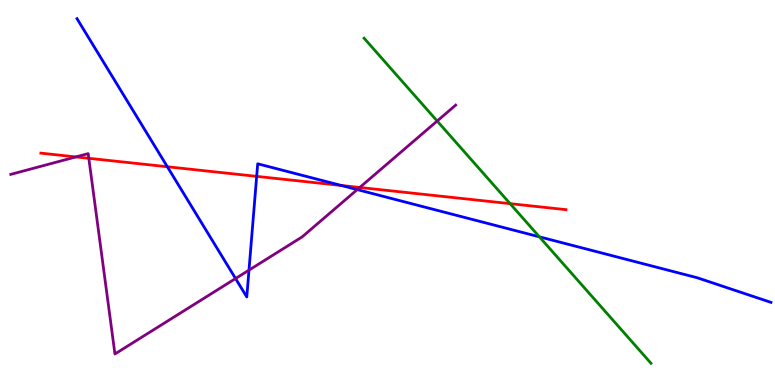[{'lines': ['blue', 'red'], 'intersections': [{'x': 2.16, 'y': 5.67}, {'x': 3.31, 'y': 5.42}, {'x': 4.4, 'y': 5.18}]}, {'lines': ['green', 'red'], 'intersections': [{'x': 6.58, 'y': 4.71}]}, {'lines': ['purple', 'red'], 'intersections': [{'x': 0.979, 'y': 5.92}, {'x': 1.15, 'y': 5.89}, {'x': 4.64, 'y': 5.13}]}, {'lines': ['blue', 'green'], 'intersections': [{'x': 6.96, 'y': 3.85}]}, {'lines': ['blue', 'purple'], 'intersections': [{'x': 3.04, 'y': 2.77}, {'x': 3.21, 'y': 2.98}, {'x': 4.61, 'y': 5.08}]}, {'lines': ['green', 'purple'], 'intersections': [{'x': 5.64, 'y': 6.86}]}]